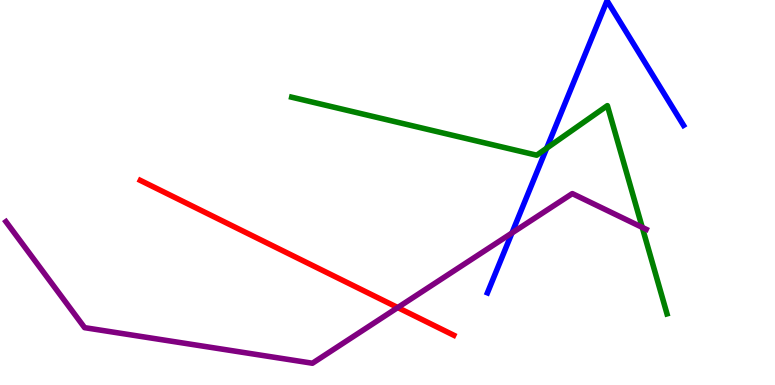[{'lines': ['blue', 'red'], 'intersections': []}, {'lines': ['green', 'red'], 'intersections': []}, {'lines': ['purple', 'red'], 'intersections': [{'x': 5.13, 'y': 2.01}]}, {'lines': ['blue', 'green'], 'intersections': [{'x': 7.05, 'y': 6.15}]}, {'lines': ['blue', 'purple'], 'intersections': [{'x': 6.61, 'y': 3.95}]}, {'lines': ['green', 'purple'], 'intersections': [{'x': 8.29, 'y': 4.09}]}]